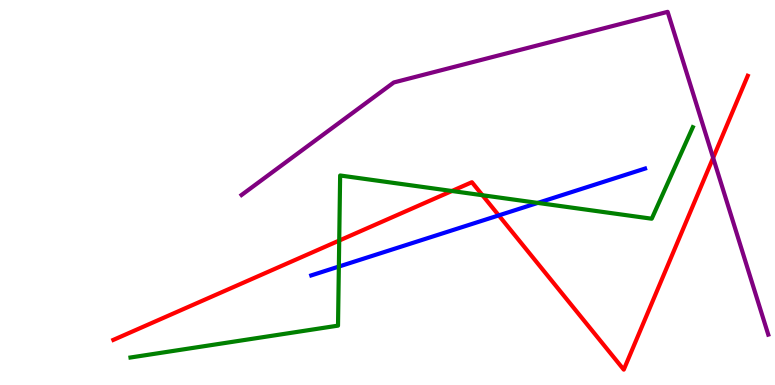[{'lines': ['blue', 'red'], 'intersections': [{'x': 6.44, 'y': 4.41}]}, {'lines': ['green', 'red'], 'intersections': [{'x': 4.38, 'y': 3.75}, {'x': 5.83, 'y': 5.04}, {'x': 6.23, 'y': 4.93}]}, {'lines': ['purple', 'red'], 'intersections': [{'x': 9.2, 'y': 5.9}]}, {'lines': ['blue', 'green'], 'intersections': [{'x': 4.37, 'y': 3.08}, {'x': 6.94, 'y': 4.73}]}, {'lines': ['blue', 'purple'], 'intersections': []}, {'lines': ['green', 'purple'], 'intersections': []}]